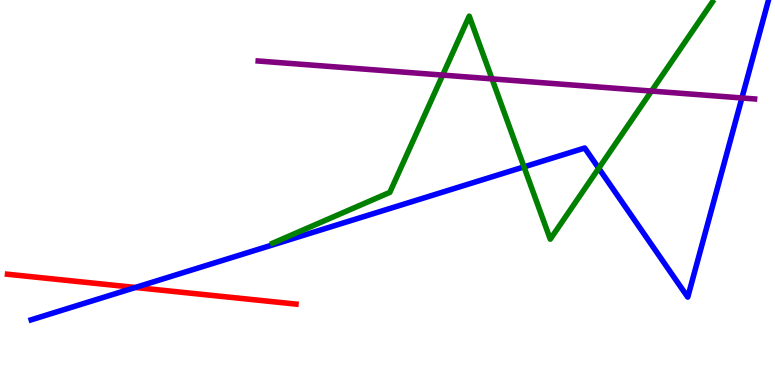[{'lines': ['blue', 'red'], 'intersections': [{'x': 1.75, 'y': 2.53}]}, {'lines': ['green', 'red'], 'intersections': []}, {'lines': ['purple', 'red'], 'intersections': []}, {'lines': ['blue', 'green'], 'intersections': [{'x': 6.76, 'y': 5.67}, {'x': 7.73, 'y': 5.63}]}, {'lines': ['blue', 'purple'], 'intersections': [{'x': 9.57, 'y': 7.46}]}, {'lines': ['green', 'purple'], 'intersections': [{'x': 5.71, 'y': 8.05}, {'x': 6.35, 'y': 7.95}, {'x': 8.41, 'y': 7.63}]}]